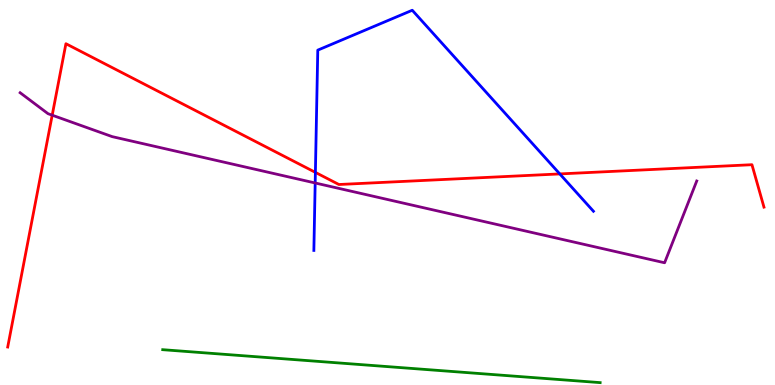[{'lines': ['blue', 'red'], 'intersections': [{'x': 4.07, 'y': 5.52}, {'x': 7.22, 'y': 5.48}]}, {'lines': ['green', 'red'], 'intersections': []}, {'lines': ['purple', 'red'], 'intersections': [{'x': 0.674, 'y': 7.01}]}, {'lines': ['blue', 'green'], 'intersections': []}, {'lines': ['blue', 'purple'], 'intersections': [{'x': 4.07, 'y': 5.25}]}, {'lines': ['green', 'purple'], 'intersections': []}]